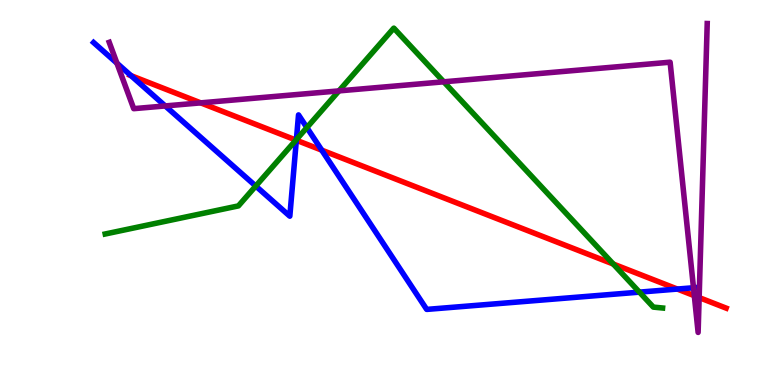[{'lines': ['blue', 'red'], 'intersections': [{'x': 1.69, 'y': 8.04}, {'x': 3.82, 'y': 6.36}, {'x': 4.15, 'y': 6.1}, {'x': 8.74, 'y': 2.49}]}, {'lines': ['green', 'red'], 'intersections': [{'x': 3.82, 'y': 6.36}, {'x': 7.91, 'y': 3.14}]}, {'lines': ['purple', 'red'], 'intersections': [{'x': 2.59, 'y': 7.33}, {'x': 8.96, 'y': 2.32}, {'x': 9.02, 'y': 2.27}]}, {'lines': ['blue', 'green'], 'intersections': [{'x': 3.3, 'y': 5.17}, {'x': 3.82, 'y': 6.38}, {'x': 3.96, 'y': 6.69}, {'x': 8.25, 'y': 2.41}]}, {'lines': ['blue', 'purple'], 'intersections': [{'x': 1.51, 'y': 8.36}, {'x': 2.13, 'y': 7.25}, {'x': 8.95, 'y': 2.53}]}, {'lines': ['green', 'purple'], 'intersections': [{'x': 4.37, 'y': 7.64}, {'x': 5.73, 'y': 7.88}]}]